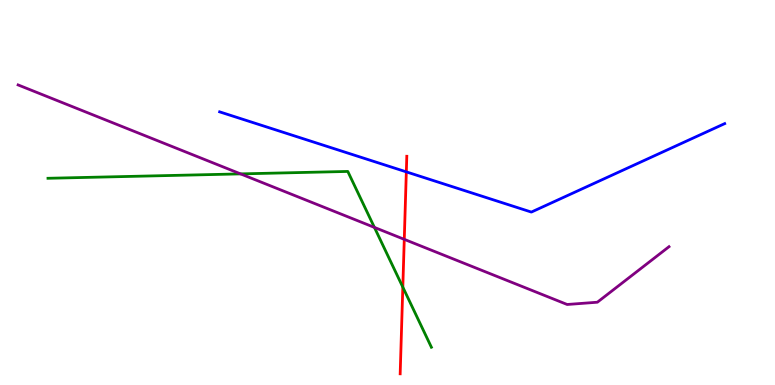[{'lines': ['blue', 'red'], 'intersections': [{'x': 5.24, 'y': 5.54}]}, {'lines': ['green', 'red'], 'intersections': [{'x': 5.2, 'y': 2.54}]}, {'lines': ['purple', 'red'], 'intersections': [{'x': 5.22, 'y': 3.78}]}, {'lines': ['blue', 'green'], 'intersections': []}, {'lines': ['blue', 'purple'], 'intersections': []}, {'lines': ['green', 'purple'], 'intersections': [{'x': 3.1, 'y': 5.48}, {'x': 4.83, 'y': 4.09}]}]